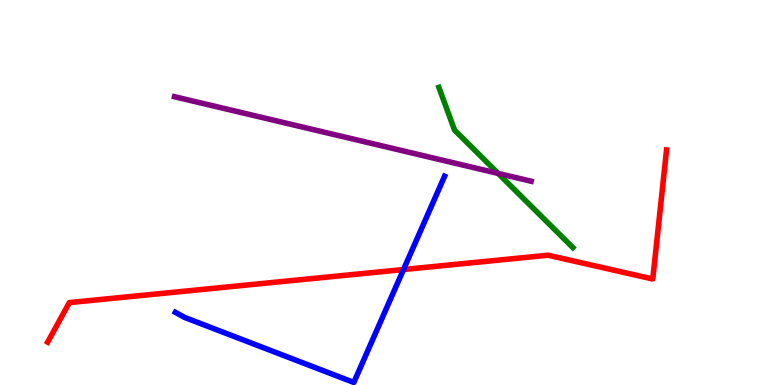[{'lines': ['blue', 'red'], 'intersections': [{'x': 5.21, 'y': 3.0}]}, {'lines': ['green', 'red'], 'intersections': []}, {'lines': ['purple', 'red'], 'intersections': []}, {'lines': ['blue', 'green'], 'intersections': []}, {'lines': ['blue', 'purple'], 'intersections': []}, {'lines': ['green', 'purple'], 'intersections': [{'x': 6.43, 'y': 5.5}]}]